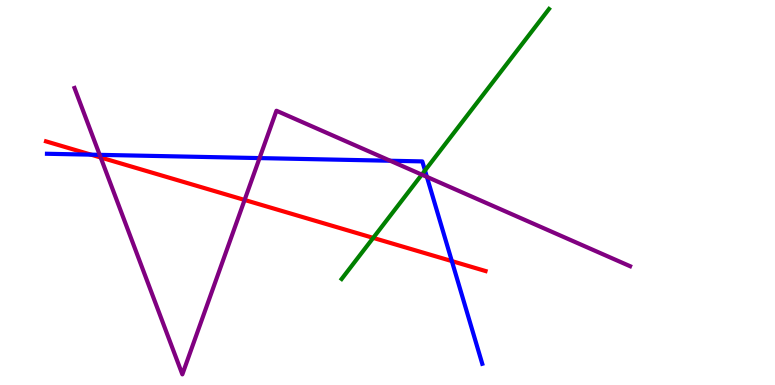[{'lines': ['blue', 'red'], 'intersections': [{'x': 1.18, 'y': 5.98}, {'x': 5.83, 'y': 3.22}]}, {'lines': ['green', 'red'], 'intersections': [{'x': 4.82, 'y': 3.82}]}, {'lines': ['purple', 'red'], 'intersections': [{'x': 1.3, 'y': 5.91}, {'x': 3.16, 'y': 4.81}]}, {'lines': ['blue', 'green'], 'intersections': [{'x': 5.48, 'y': 5.57}]}, {'lines': ['blue', 'purple'], 'intersections': [{'x': 1.29, 'y': 5.98}, {'x': 3.35, 'y': 5.89}, {'x': 5.03, 'y': 5.82}, {'x': 5.51, 'y': 5.41}]}, {'lines': ['green', 'purple'], 'intersections': [{'x': 5.44, 'y': 5.46}]}]